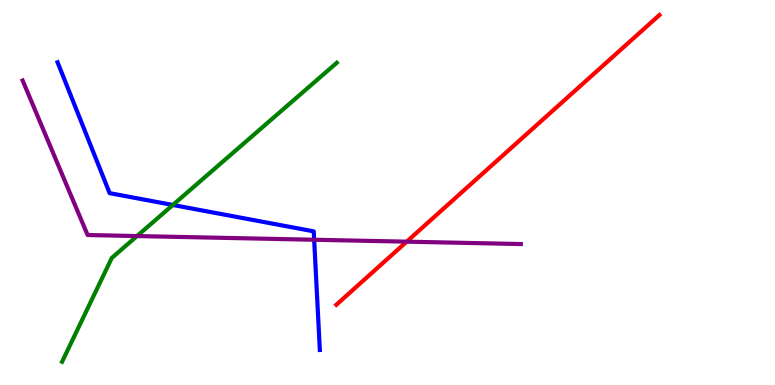[{'lines': ['blue', 'red'], 'intersections': []}, {'lines': ['green', 'red'], 'intersections': []}, {'lines': ['purple', 'red'], 'intersections': [{'x': 5.25, 'y': 3.72}]}, {'lines': ['blue', 'green'], 'intersections': [{'x': 2.23, 'y': 4.68}]}, {'lines': ['blue', 'purple'], 'intersections': [{'x': 4.05, 'y': 3.77}]}, {'lines': ['green', 'purple'], 'intersections': [{'x': 1.77, 'y': 3.87}]}]